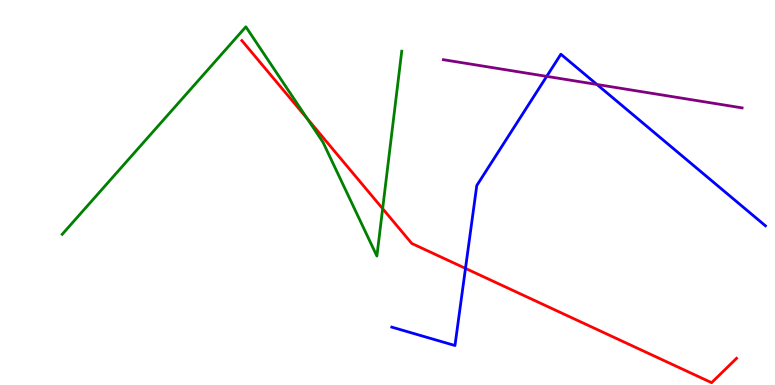[{'lines': ['blue', 'red'], 'intersections': [{'x': 6.01, 'y': 3.03}]}, {'lines': ['green', 'red'], 'intersections': [{'x': 3.96, 'y': 6.92}, {'x': 4.94, 'y': 4.58}]}, {'lines': ['purple', 'red'], 'intersections': []}, {'lines': ['blue', 'green'], 'intersections': []}, {'lines': ['blue', 'purple'], 'intersections': [{'x': 7.05, 'y': 8.02}, {'x': 7.7, 'y': 7.81}]}, {'lines': ['green', 'purple'], 'intersections': []}]